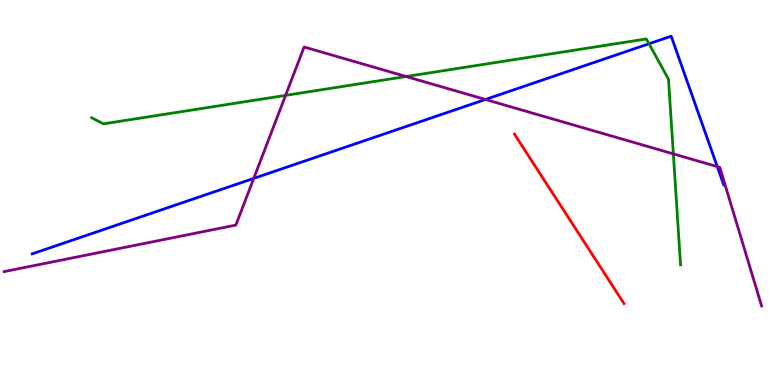[{'lines': ['blue', 'red'], 'intersections': []}, {'lines': ['green', 'red'], 'intersections': []}, {'lines': ['purple', 'red'], 'intersections': []}, {'lines': ['blue', 'green'], 'intersections': [{'x': 8.37, 'y': 8.86}]}, {'lines': ['blue', 'purple'], 'intersections': [{'x': 3.27, 'y': 5.37}, {'x': 6.26, 'y': 7.42}, {'x': 9.26, 'y': 5.67}]}, {'lines': ['green', 'purple'], 'intersections': [{'x': 3.68, 'y': 7.52}, {'x': 5.24, 'y': 8.01}, {'x': 8.69, 'y': 6.0}]}]